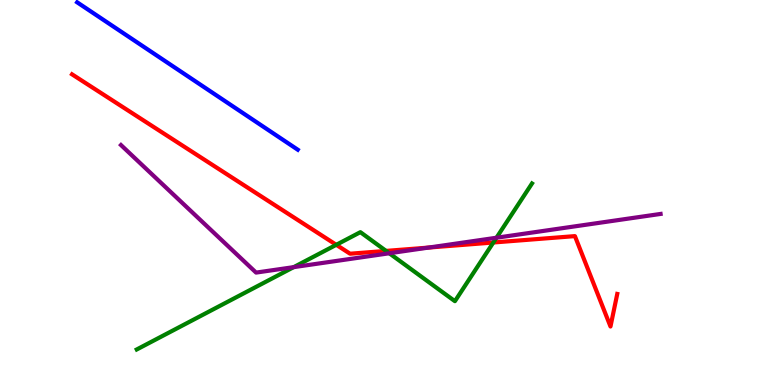[{'lines': ['blue', 'red'], 'intersections': []}, {'lines': ['green', 'red'], 'intersections': [{'x': 4.34, 'y': 3.64}, {'x': 4.98, 'y': 3.48}, {'x': 6.37, 'y': 3.7}]}, {'lines': ['purple', 'red'], 'intersections': [{'x': 5.53, 'y': 3.57}]}, {'lines': ['blue', 'green'], 'intersections': []}, {'lines': ['blue', 'purple'], 'intersections': []}, {'lines': ['green', 'purple'], 'intersections': [{'x': 3.79, 'y': 3.06}, {'x': 5.02, 'y': 3.42}, {'x': 6.41, 'y': 3.83}]}]